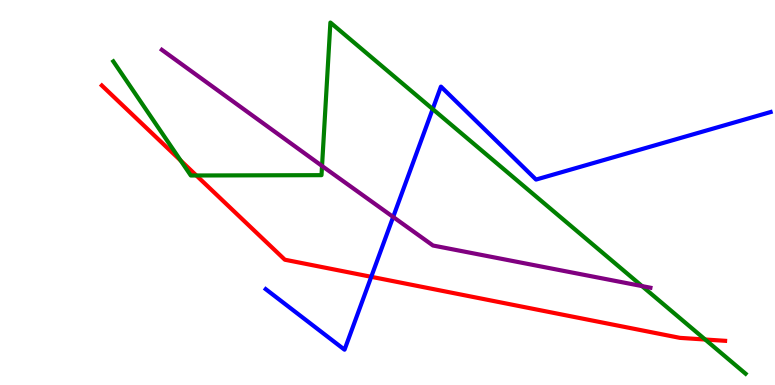[{'lines': ['blue', 'red'], 'intersections': [{'x': 4.79, 'y': 2.81}]}, {'lines': ['green', 'red'], 'intersections': [{'x': 2.33, 'y': 5.83}, {'x': 2.53, 'y': 5.44}, {'x': 9.1, 'y': 1.18}]}, {'lines': ['purple', 'red'], 'intersections': []}, {'lines': ['blue', 'green'], 'intersections': [{'x': 5.58, 'y': 7.17}]}, {'lines': ['blue', 'purple'], 'intersections': [{'x': 5.07, 'y': 4.36}]}, {'lines': ['green', 'purple'], 'intersections': [{'x': 4.16, 'y': 5.69}, {'x': 8.28, 'y': 2.57}]}]